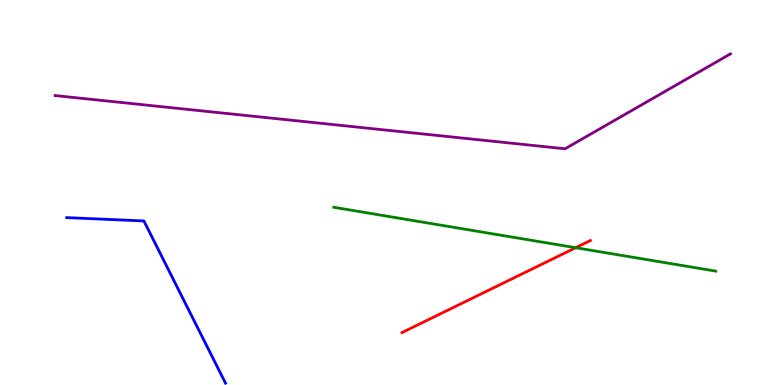[{'lines': ['blue', 'red'], 'intersections': []}, {'lines': ['green', 'red'], 'intersections': [{'x': 7.43, 'y': 3.57}]}, {'lines': ['purple', 'red'], 'intersections': []}, {'lines': ['blue', 'green'], 'intersections': []}, {'lines': ['blue', 'purple'], 'intersections': []}, {'lines': ['green', 'purple'], 'intersections': []}]